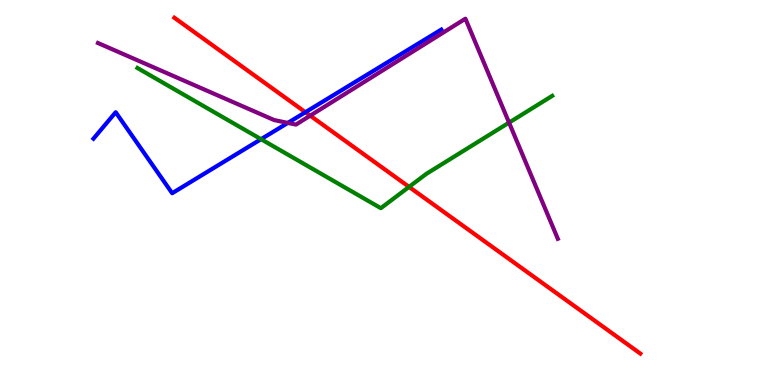[{'lines': ['blue', 'red'], 'intersections': [{'x': 3.94, 'y': 7.09}]}, {'lines': ['green', 'red'], 'intersections': [{'x': 5.28, 'y': 5.15}]}, {'lines': ['purple', 'red'], 'intersections': [{'x': 4.0, 'y': 7.0}]}, {'lines': ['blue', 'green'], 'intersections': [{'x': 3.37, 'y': 6.38}]}, {'lines': ['blue', 'purple'], 'intersections': [{'x': 3.71, 'y': 6.81}]}, {'lines': ['green', 'purple'], 'intersections': [{'x': 6.57, 'y': 6.82}]}]